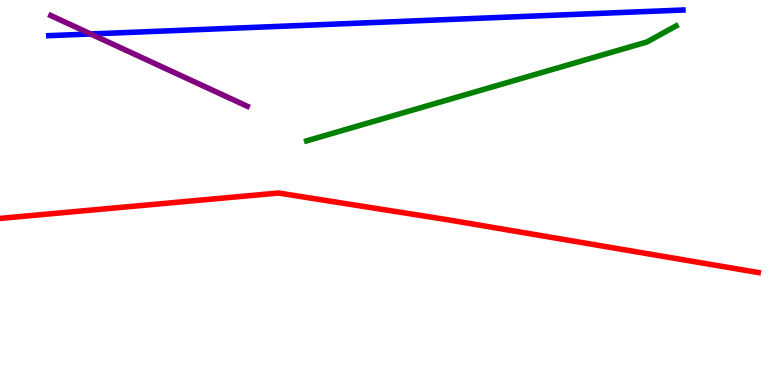[{'lines': ['blue', 'red'], 'intersections': []}, {'lines': ['green', 'red'], 'intersections': []}, {'lines': ['purple', 'red'], 'intersections': []}, {'lines': ['blue', 'green'], 'intersections': []}, {'lines': ['blue', 'purple'], 'intersections': [{'x': 1.17, 'y': 9.12}]}, {'lines': ['green', 'purple'], 'intersections': []}]